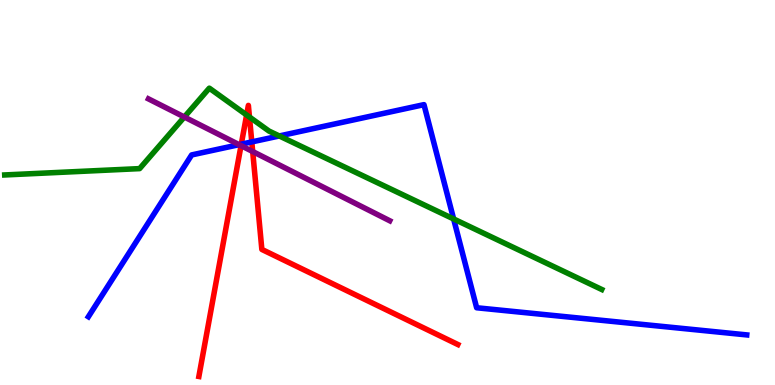[{'lines': ['blue', 'red'], 'intersections': [{'x': 3.11, 'y': 6.25}, {'x': 3.25, 'y': 6.31}]}, {'lines': ['green', 'red'], 'intersections': [{'x': 3.18, 'y': 7.01}, {'x': 3.22, 'y': 6.96}]}, {'lines': ['purple', 'red'], 'intersections': [{'x': 3.11, 'y': 6.22}, {'x': 3.26, 'y': 6.06}]}, {'lines': ['blue', 'green'], 'intersections': [{'x': 3.6, 'y': 6.47}, {'x': 5.85, 'y': 4.31}]}, {'lines': ['blue', 'purple'], 'intersections': [{'x': 3.09, 'y': 6.24}]}, {'lines': ['green', 'purple'], 'intersections': [{'x': 2.38, 'y': 6.96}]}]